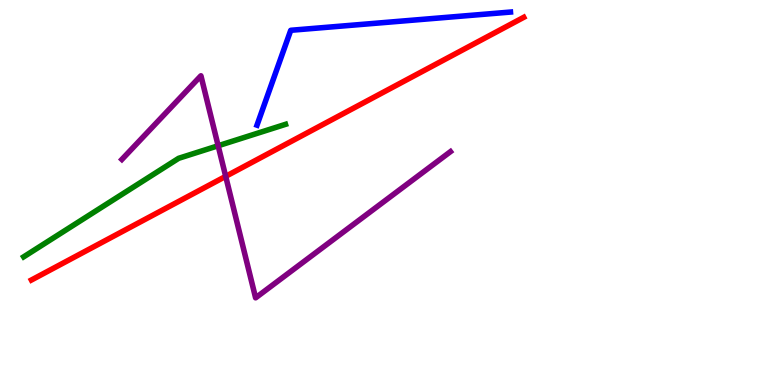[{'lines': ['blue', 'red'], 'intersections': []}, {'lines': ['green', 'red'], 'intersections': []}, {'lines': ['purple', 'red'], 'intersections': [{'x': 2.91, 'y': 5.42}]}, {'lines': ['blue', 'green'], 'intersections': []}, {'lines': ['blue', 'purple'], 'intersections': []}, {'lines': ['green', 'purple'], 'intersections': [{'x': 2.81, 'y': 6.21}]}]